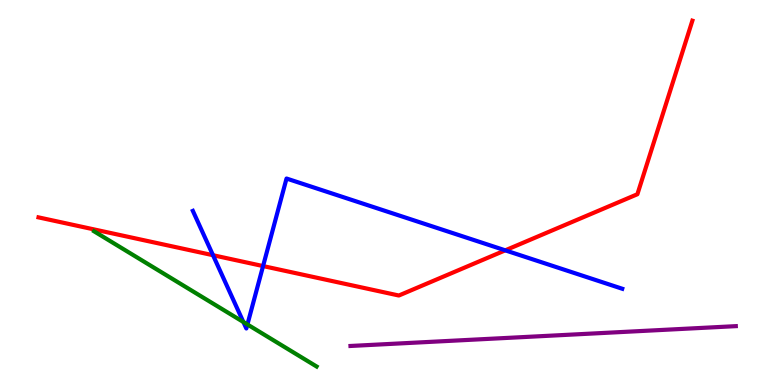[{'lines': ['blue', 'red'], 'intersections': [{'x': 2.75, 'y': 3.37}, {'x': 3.39, 'y': 3.09}, {'x': 6.52, 'y': 3.5}]}, {'lines': ['green', 'red'], 'intersections': []}, {'lines': ['purple', 'red'], 'intersections': []}, {'lines': ['blue', 'green'], 'intersections': [{'x': 3.14, 'y': 1.64}, {'x': 3.19, 'y': 1.57}]}, {'lines': ['blue', 'purple'], 'intersections': []}, {'lines': ['green', 'purple'], 'intersections': []}]